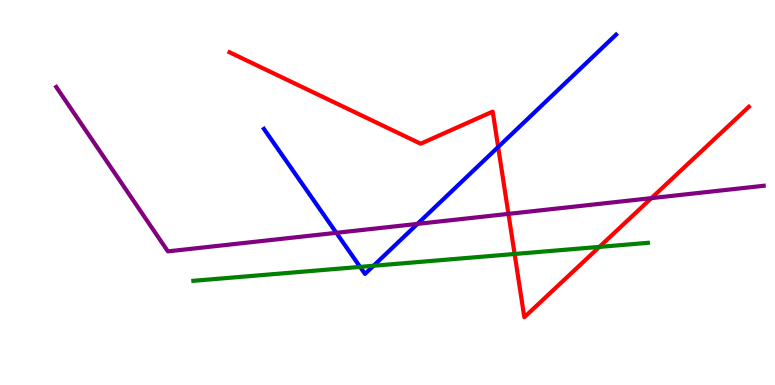[{'lines': ['blue', 'red'], 'intersections': [{'x': 6.43, 'y': 6.18}]}, {'lines': ['green', 'red'], 'intersections': [{'x': 6.64, 'y': 3.4}, {'x': 7.73, 'y': 3.59}]}, {'lines': ['purple', 'red'], 'intersections': [{'x': 6.56, 'y': 4.44}, {'x': 8.41, 'y': 4.85}]}, {'lines': ['blue', 'green'], 'intersections': [{'x': 4.65, 'y': 3.07}, {'x': 4.82, 'y': 3.1}]}, {'lines': ['blue', 'purple'], 'intersections': [{'x': 4.34, 'y': 3.95}, {'x': 5.39, 'y': 4.18}]}, {'lines': ['green', 'purple'], 'intersections': []}]